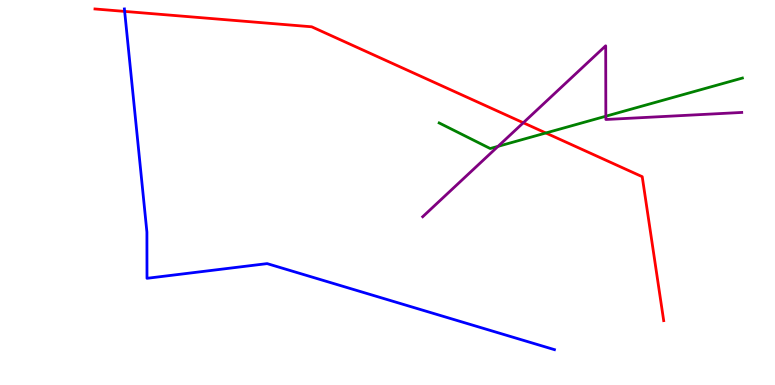[{'lines': ['blue', 'red'], 'intersections': [{'x': 1.61, 'y': 9.7}]}, {'lines': ['green', 'red'], 'intersections': [{'x': 7.04, 'y': 6.55}]}, {'lines': ['purple', 'red'], 'intersections': [{'x': 6.75, 'y': 6.81}]}, {'lines': ['blue', 'green'], 'intersections': []}, {'lines': ['blue', 'purple'], 'intersections': []}, {'lines': ['green', 'purple'], 'intersections': [{'x': 6.43, 'y': 6.2}, {'x': 7.82, 'y': 6.98}]}]